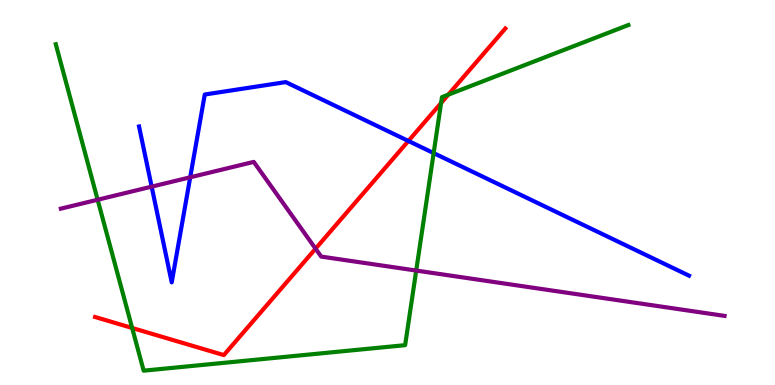[{'lines': ['blue', 'red'], 'intersections': [{'x': 5.27, 'y': 6.34}]}, {'lines': ['green', 'red'], 'intersections': [{'x': 1.71, 'y': 1.48}, {'x': 5.69, 'y': 7.32}, {'x': 5.78, 'y': 7.54}]}, {'lines': ['purple', 'red'], 'intersections': [{'x': 4.07, 'y': 3.54}]}, {'lines': ['blue', 'green'], 'intersections': [{'x': 5.6, 'y': 6.02}]}, {'lines': ['blue', 'purple'], 'intersections': [{'x': 1.96, 'y': 5.15}, {'x': 2.45, 'y': 5.39}]}, {'lines': ['green', 'purple'], 'intersections': [{'x': 1.26, 'y': 4.81}, {'x': 5.37, 'y': 2.97}]}]